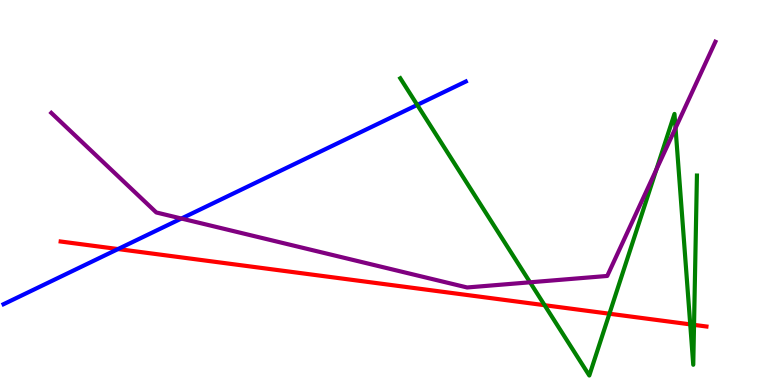[{'lines': ['blue', 'red'], 'intersections': [{'x': 1.52, 'y': 3.53}]}, {'lines': ['green', 'red'], 'intersections': [{'x': 7.03, 'y': 2.07}, {'x': 7.86, 'y': 1.85}, {'x': 8.91, 'y': 1.57}, {'x': 8.96, 'y': 1.56}]}, {'lines': ['purple', 'red'], 'intersections': []}, {'lines': ['blue', 'green'], 'intersections': [{'x': 5.38, 'y': 7.27}]}, {'lines': ['blue', 'purple'], 'intersections': [{'x': 2.34, 'y': 4.32}]}, {'lines': ['green', 'purple'], 'intersections': [{'x': 6.84, 'y': 2.67}, {'x': 8.47, 'y': 5.6}, {'x': 8.72, 'y': 6.67}]}]